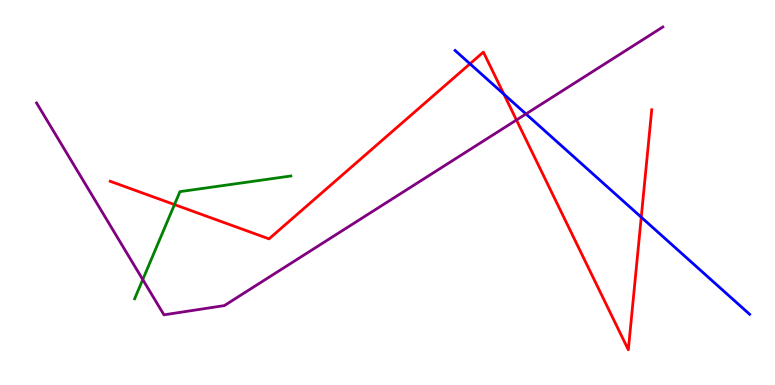[{'lines': ['blue', 'red'], 'intersections': [{'x': 6.06, 'y': 8.34}, {'x': 6.5, 'y': 7.55}, {'x': 8.27, 'y': 4.36}]}, {'lines': ['green', 'red'], 'intersections': [{'x': 2.25, 'y': 4.69}]}, {'lines': ['purple', 'red'], 'intersections': [{'x': 6.66, 'y': 6.88}]}, {'lines': ['blue', 'green'], 'intersections': []}, {'lines': ['blue', 'purple'], 'intersections': [{'x': 6.79, 'y': 7.04}]}, {'lines': ['green', 'purple'], 'intersections': [{'x': 1.84, 'y': 2.74}]}]